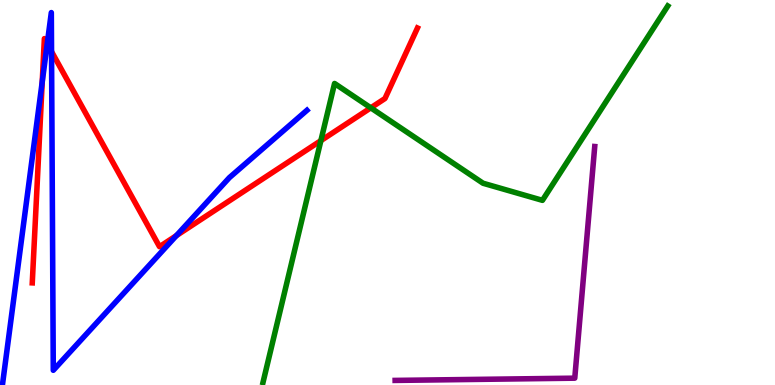[{'lines': ['blue', 'red'], 'intersections': [{'x': 0.545, 'y': 7.87}, {'x': 0.609, 'y': 8.86}, {'x': 0.665, 'y': 8.66}, {'x': 2.28, 'y': 3.88}]}, {'lines': ['green', 'red'], 'intersections': [{'x': 4.14, 'y': 6.35}, {'x': 4.78, 'y': 7.2}]}, {'lines': ['purple', 'red'], 'intersections': []}, {'lines': ['blue', 'green'], 'intersections': []}, {'lines': ['blue', 'purple'], 'intersections': []}, {'lines': ['green', 'purple'], 'intersections': []}]